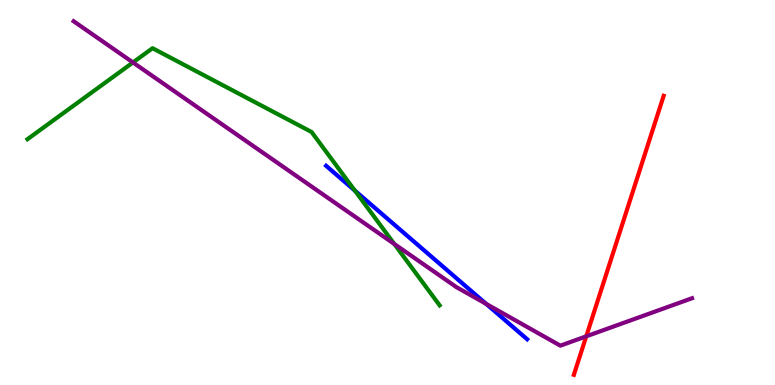[{'lines': ['blue', 'red'], 'intersections': []}, {'lines': ['green', 'red'], 'intersections': []}, {'lines': ['purple', 'red'], 'intersections': [{'x': 7.56, 'y': 1.26}]}, {'lines': ['blue', 'green'], 'intersections': [{'x': 4.58, 'y': 5.05}]}, {'lines': ['blue', 'purple'], 'intersections': [{'x': 6.27, 'y': 2.11}]}, {'lines': ['green', 'purple'], 'intersections': [{'x': 1.72, 'y': 8.38}, {'x': 5.09, 'y': 3.66}]}]